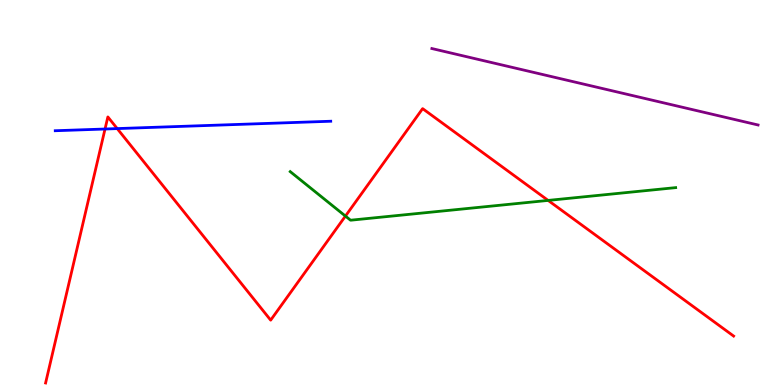[{'lines': ['blue', 'red'], 'intersections': [{'x': 1.36, 'y': 6.65}, {'x': 1.51, 'y': 6.66}]}, {'lines': ['green', 'red'], 'intersections': [{'x': 4.46, 'y': 4.39}, {'x': 7.07, 'y': 4.79}]}, {'lines': ['purple', 'red'], 'intersections': []}, {'lines': ['blue', 'green'], 'intersections': []}, {'lines': ['blue', 'purple'], 'intersections': []}, {'lines': ['green', 'purple'], 'intersections': []}]